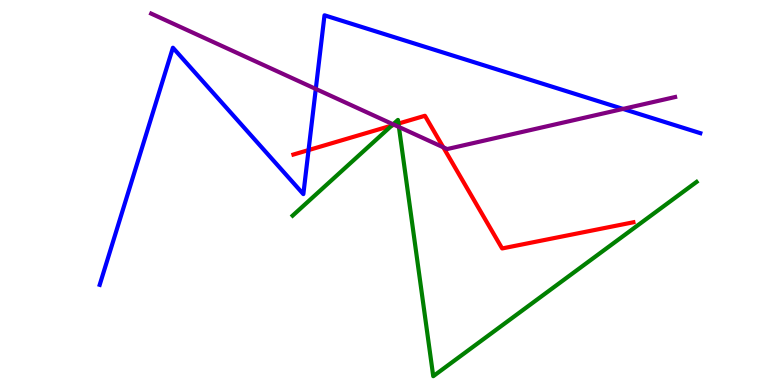[{'lines': ['blue', 'red'], 'intersections': [{'x': 3.98, 'y': 6.1}]}, {'lines': ['green', 'red'], 'intersections': [{'x': 5.05, 'y': 6.74}, {'x': 5.14, 'y': 6.79}]}, {'lines': ['purple', 'red'], 'intersections': [{'x': 5.09, 'y': 6.76}, {'x': 5.72, 'y': 6.17}]}, {'lines': ['blue', 'green'], 'intersections': []}, {'lines': ['blue', 'purple'], 'intersections': [{'x': 4.07, 'y': 7.69}, {'x': 8.04, 'y': 7.17}]}, {'lines': ['green', 'purple'], 'intersections': [{'x': 5.07, 'y': 6.77}, {'x': 5.15, 'y': 6.7}]}]